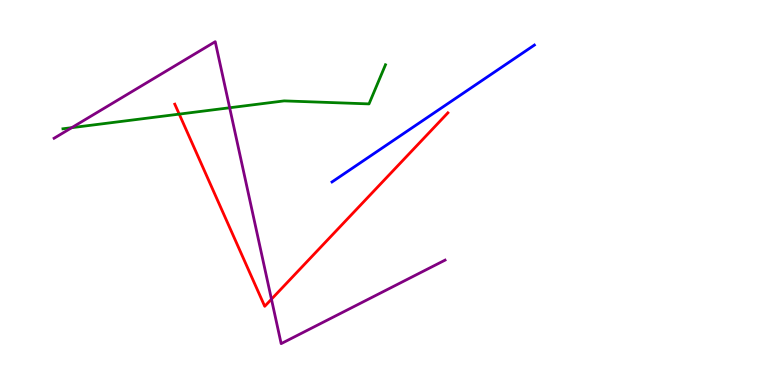[{'lines': ['blue', 'red'], 'intersections': []}, {'lines': ['green', 'red'], 'intersections': [{'x': 2.31, 'y': 7.04}]}, {'lines': ['purple', 'red'], 'intersections': [{'x': 3.5, 'y': 2.23}]}, {'lines': ['blue', 'green'], 'intersections': []}, {'lines': ['blue', 'purple'], 'intersections': []}, {'lines': ['green', 'purple'], 'intersections': [{'x': 0.926, 'y': 6.68}, {'x': 2.96, 'y': 7.2}]}]